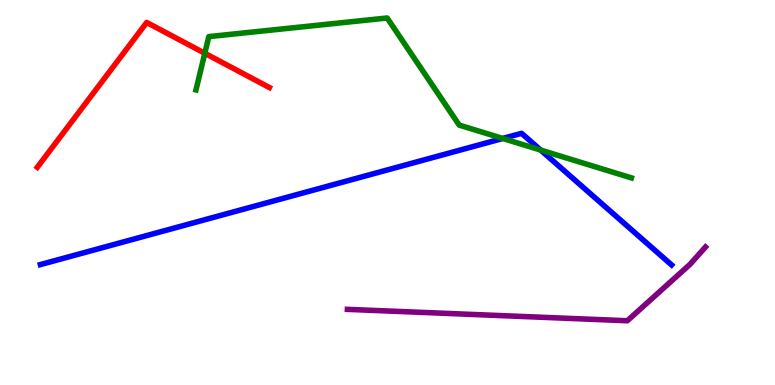[{'lines': ['blue', 'red'], 'intersections': []}, {'lines': ['green', 'red'], 'intersections': [{'x': 2.64, 'y': 8.62}]}, {'lines': ['purple', 'red'], 'intersections': []}, {'lines': ['blue', 'green'], 'intersections': [{'x': 6.49, 'y': 6.4}, {'x': 6.98, 'y': 6.1}]}, {'lines': ['blue', 'purple'], 'intersections': []}, {'lines': ['green', 'purple'], 'intersections': []}]